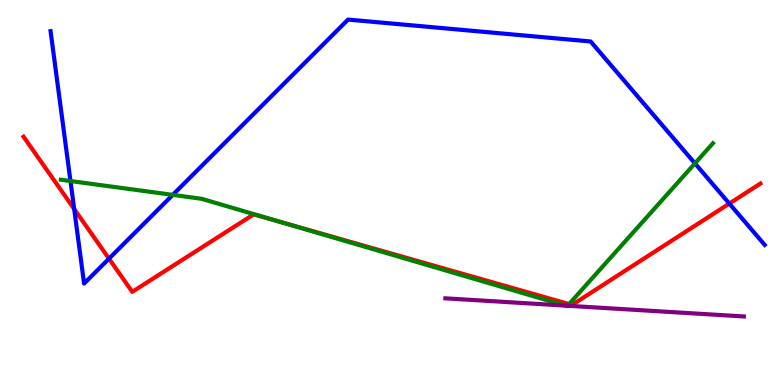[{'lines': ['blue', 'red'], 'intersections': [{'x': 0.957, 'y': 4.57}, {'x': 1.41, 'y': 3.28}, {'x': 9.41, 'y': 4.71}]}, {'lines': ['green', 'red'], 'intersections': [{'x': 3.65, 'y': 4.22}, {'x': 7.34, 'y': 2.1}]}, {'lines': ['purple', 'red'], 'intersections': []}, {'lines': ['blue', 'green'], 'intersections': [{'x': 0.909, 'y': 5.3}, {'x': 2.23, 'y': 4.94}, {'x': 8.97, 'y': 5.76}]}, {'lines': ['blue', 'purple'], 'intersections': []}, {'lines': ['green', 'purple'], 'intersections': [{'x': 7.3, 'y': 2.06}, {'x': 7.32, 'y': 2.06}]}]